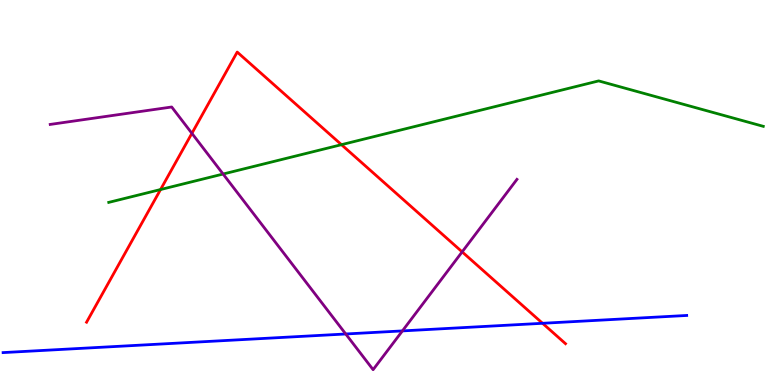[{'lines': ['blue', 'red'], 'intersections': [{'x': 7.0, 'y': 1.6}]}, {'lines': ['green', 'red'], 'intersections': [{'x': 2.07, 'y': 5.08}, {'x': 4.41, 'y': 6.24}]}, {'lines': ['purple', 'red'], 'intersections': [{'x': 2.48, 'y': 6.54}, {'x': 5.96, 'y': 3.46}]}, {'lines': ['blue', 'green'], 'intersections': []}, {'lines': ['blue', 'purple'], 'intersections': [{'x': 4.46, 'y': 1.33}, {'x': 5.19, 'y': 1.41}]}, {'lines': ['green', 'purple'], 'intersections': [{'x': 2.88, 'y': 5.48}]}]